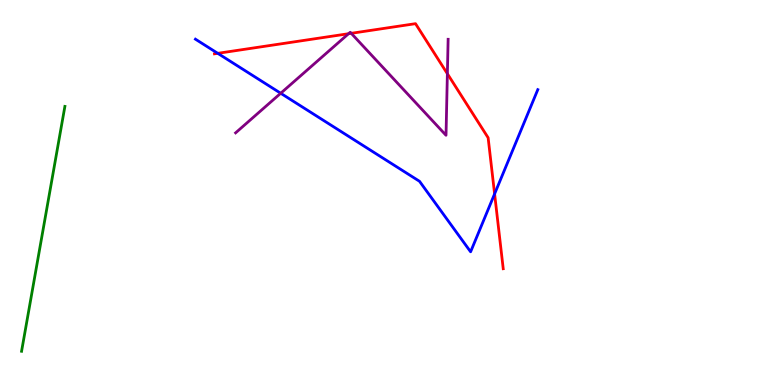[{'lines': ['blue', 'red'], 'intersections': [{'x': 2.81, 'y': 8.61}, {'x': 6.38, 'y': 4.96}]}, {'lines': ['green', 'red'], 'intersections': []}, {'lines': ['purple', 'red'], 'intersections': [{'x': 4.5, 'y': 9.12}, {'x': 4.53, 'y': 9.13}, {'x': 5.77, 'y': 8.09}]}, {'lines': ['blue', 'green'], 'intersections': []}, {'lines': ['blue', 'purple'], 'intersections': [{'x': 3.62, 'y': 7.58}]}, {'lines': ['green', 'purple'], 'intersections': []}]